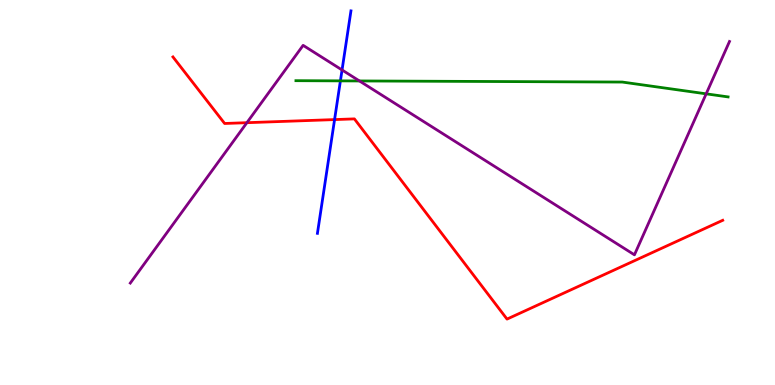[{'lines': ['blue', 'red'], 'intersections': [{'x': 4.32, 'y': 6.89}]}, {'lines': ['green', 'red'], 'intersections': []}, {'lines': ['purple', 'red'], 'intersections': [{'x': 3.19, 'y': 6.81}]}, {'lines': ['blue', 'green'], 'intersections': [{'x': 4.39, 'y': 7.9}]}, {'lines': ['blue', 'purple'], 'intersections': [{'x': 4.41, 'y': 8.18}]}, {'lines': ['green', 'purple'], 'intersections': [{'x': 4.64, 'y': 7.9}, {'x': 9.11, 'y': 7.56}]}]